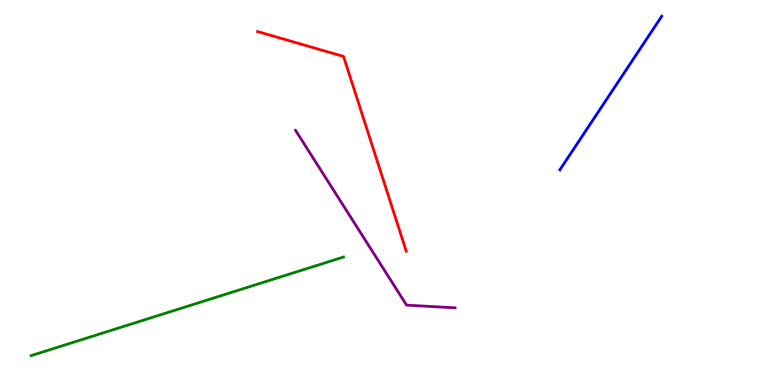[{'lines': ['blue', 'red'], 'intersections': []}, {'lines': ['green', 'red'], 'intersections': []}, {'lines': ['purple', 'red'], 'intersections': []}, {'lines': ['blue', 'green'], 'intersections': []}, {'lines': ['blue', 'purple'], 'intersections': []}, {'lines': ['green', 'purple'], 'intersections': []}]